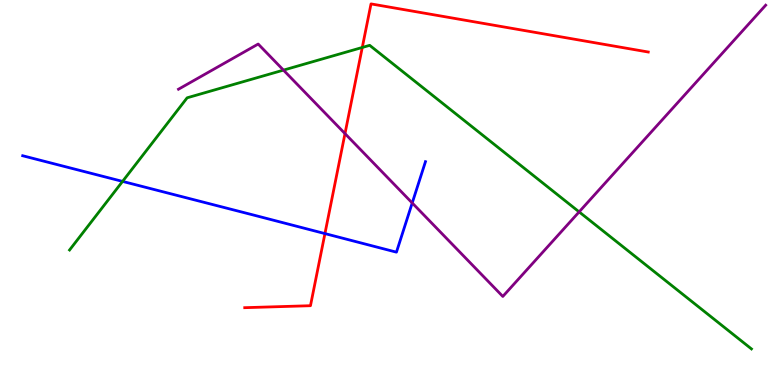[{'lines': ['blue', 'red'], 'intersections': [{'x': 4.19, 'y': 3.93}]}, {'lines': ['green', 'red'], 'intersections': [{'x': 4.67, 'y': 8.77}]}, {'lines': ['purple', 'red'], 'intersections': [{'x': 4.45, 'y': 6.53}]}, {'lines': ['blue', 'green'], 'intersections': [{'x': 1.58, 'y': 5.29}]}, {'lines': ['blue', 'purple'], 'intersections': [{'x': 5.32, 'y': 4.73}]}, {'lines': ['green', 'purple'], 'intersections': [{'x': 3.66, 'y': 8.18}, {'x': 7.47, 'y': 4.5}]}]